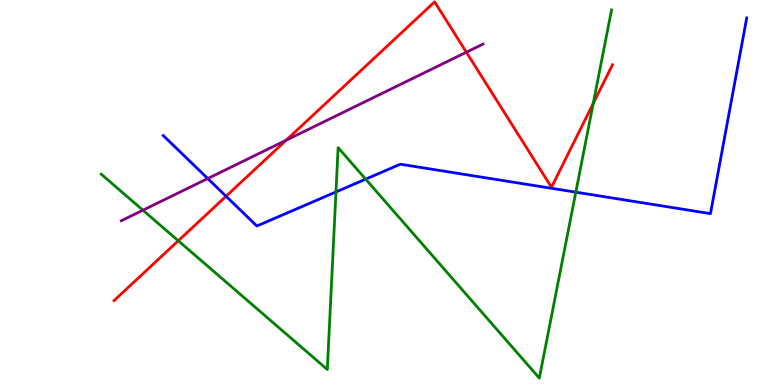[{'lines': ['blue', 'red'], 'intersections': [{'x': 2.92, 'y': 4.9}]}, {'lines': ['green', 'red'], 'intersections': [{'x': 2.3, 'y': 3.75}, {'x': 7.65, 'y': 7.31}]}, {'lines': ['purple', 'red'], 'intersections': [{'x': 3.69, 'y': 6.36}, {'x': 6.02, 'y': 8.64}]}, {'lines': ['blue', 'green'], 'intersections': [{'x': 4.34, 'y': 5.01}, {'x': 4.72, 'y': 5.35}, {'x': 7.43, 'y': 5.01}]}, {'lines': ['blue', 'purple'], 'intersections': [{'x': 2.68, 'y': 5.36}]}, {'lines': ['green', 'purple'], 'intersections': [{'x': 1.84, 'y': 4.54}]}]